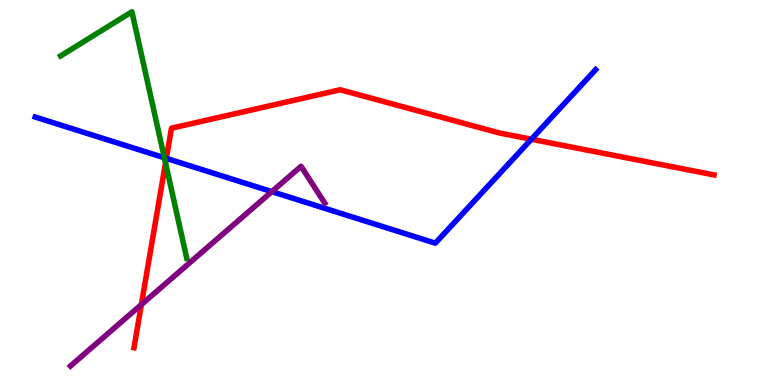[{'lines': ['blue', 'red'], 'intersections': [{'x': 2.15, 'y': 5.89}, {'x': 6.86, 'y': 6.38}]}, {'lines': ['green', 'red'], 'intersections': [{'x': 2.14, 'y': 5.77}]}, {'lines': ['purple', 'red'], 'intersections': [{'x': 1.82, 'y': 2.09}]}, {'lines': ['blue', 'green'], 'intersections': [{'x': 2.12, 'y': 5.9}]}, {'lines': ['blue', 'purple'], 'intersections': [{'x': 3.51, 'y': 5.02}]}, {'lines': ['green', 'purple'], 'intersections': []}]